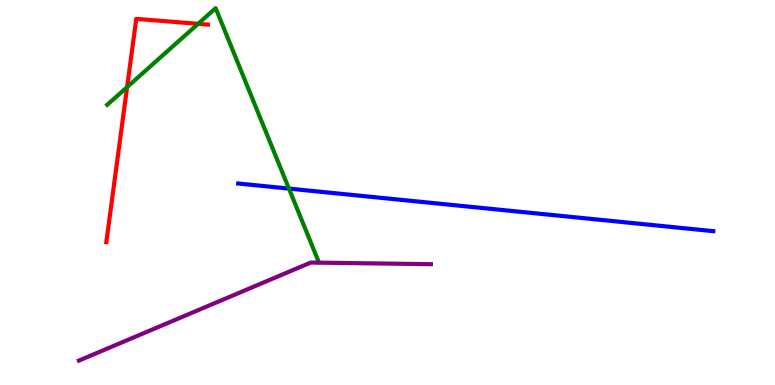[{'lines': ['blue', 'red'], 'intersections': []}, {'lines': ['green', 'red'], 'intersections': [{'x': 1.64, 'y': 7.74}, {'x': 2.56, 'y': 9.38}]}, {'lines': ['purple', 'red'], 'intersections': []}, {'lines': ['blue', 'green'], 'intersections': [{'x': 3.73, 'y': 5.1}]}, {'lines': ['blue', 'purple'], 'intersections': []}, {'lines': ['green', 'purple'], 'intersections': []}]